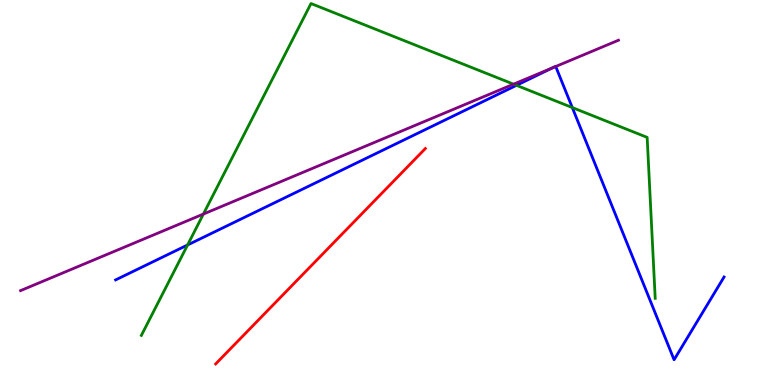[{'lines': ['blue', 'red'], 'intersections': []}, {'lines': ['green', 'red'], 'intersections': []}, {'lines': ['purple', 'red'], 'intersections': []}, {'lines': ['blue', 'green'], 'intersections': [{'x': 2.42, 'y': 3.64}, {'x': 6.66, 'y': 7.78}, {'x': 7.38, 'y': 7.21}]}, {'lines': ['blue', 'purple'], 'intersections': [{'x': 7.13, 'y': 8.24}, {'x': 7.17, 'y': 8.27}]}, {'lines': ['green', 'purple'], 'intersections': [{'x': 2.62, 'y': 4.44}, {'x': 6.63, 'y': 7.81}]}]